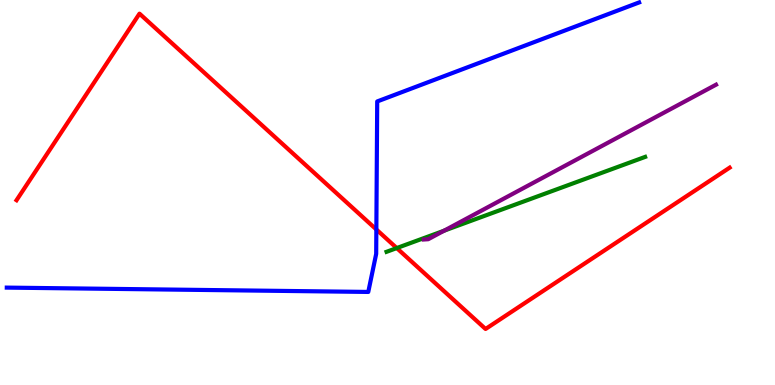[{'lines': ['blue', 'red'], 'intersections': [{'x': 4.86, 'y': 4.04}]}, {'lines': ['green', 'red'], 'intersections': [{'x': 5.12, 'y': 3.56}]}, {'lines': ['purple', 'red'], 'intersections': []}, {'lines': ['blue', 'green'], 'intersections': []}, {'lines': ['blue', 'purple'], 'intersections': []}, {'lines': ['green', 'purple'], 'intersections': [{'x': 5.73, 'y': 4.01}]}]